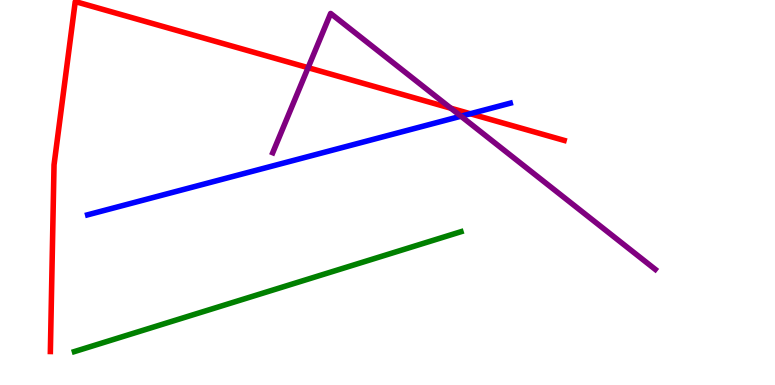[{'lines': ['blue', 'red'], 'intersections': [{'x': 6.07, 'y': 7.05}]}, {'lines': ['green', 'red'], 'intersections': []}, {'lines': ['purple', 'red'], 'intersections': [{'x': 3.98, 'y': 8.24}, {'x': 5.82, 'y': 7.19}]}, {'lines': ['blue', 'green'], 'intersections': []}, {'lines': ['blue', 'purple'], 'intersections': [{'x': 5.95, 'y': 6.98}]}, {'lines': ['green', 'purple'], 'intersections': []}]